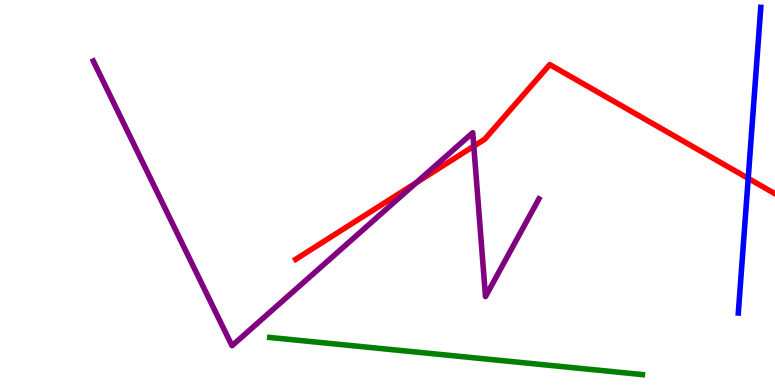[{'lines': ['blue', 'red'], 'intersections': [{'x': 9.65, 'y': 5.37}]}, {'lines': ['green', 'red'], 'intersections': []}, {'lines': ['purple', 'red'], 'intersections': [{'x': 5.37, 'y': 5.25}, {'x': 6.11, 'y': 6.2}]}, {'lines': ['blue', 'green'], 'intersections': []}, {'lines': ['blue', 'purple'], 'intersections': []}, {'lines': ['green', 'purple'], 'intersections': []}]